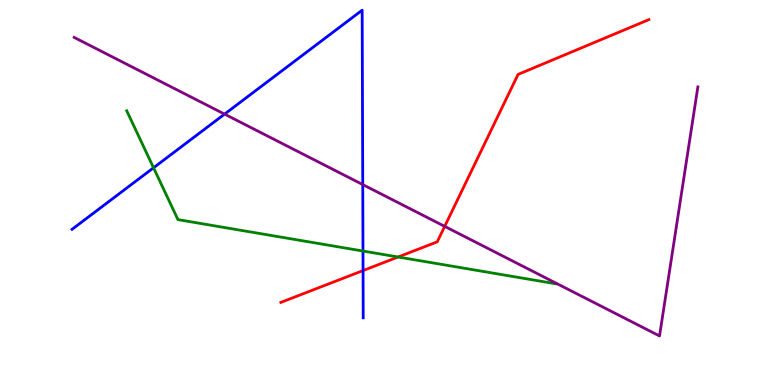[{'lines': ['blue', 'red'], 'intersections': [{'x': 4.68, 'y': 2.97}]}, {'lines': ['green', 'red'], 'intersections': [{'x': 5.14, 'y': 3.32}]}, {'lines': ['purple', 'red'], 'intersections': [{'x': 5.74, 'y': 4.12}]}, {'lines': ['blue', 'green'], 'intersections': [{'x': 1.98, 'y': 5.64}, {'x': 4.68, 'y': 3.48}]}, {'lines': ['blue', 'purple'], 'intersections': [{'x': 2.9, 'y': 7.04}, {'x': 4.68, 'y': 5.21}]}, {'lines': ['green', 'purple'], 'intersections': []}]